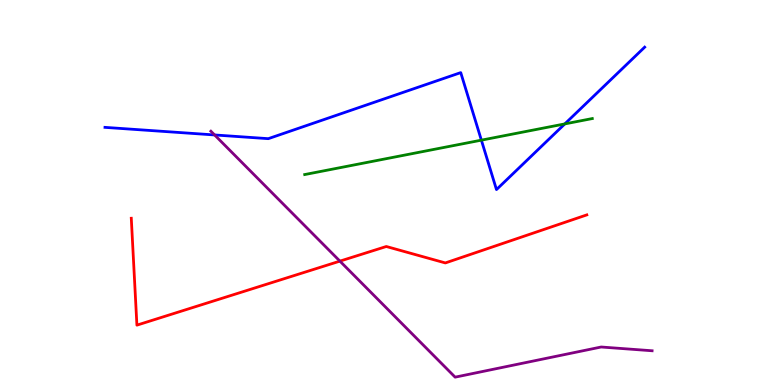[{'lines': ['blue', 'red'], 'intersections': []}, {'lines': ['green', 'red'], 'intersections': []}, {'lines': ['purple', 'red'], 'intersections': [{'x': 4.39, 'y': 3.22}]}, {'lines': ['blue', 'green'], 'intersections': [{'x': 6.21, 'y': 6.36}, {'x': 7.29, 'y': 6.78}]}, {'lines': ['blue', 'purple'], 'intersections': [{'x': 2.77, 'y': 6.49}]}, {'lines': ['green', 'purple'], 'intersections': []}]